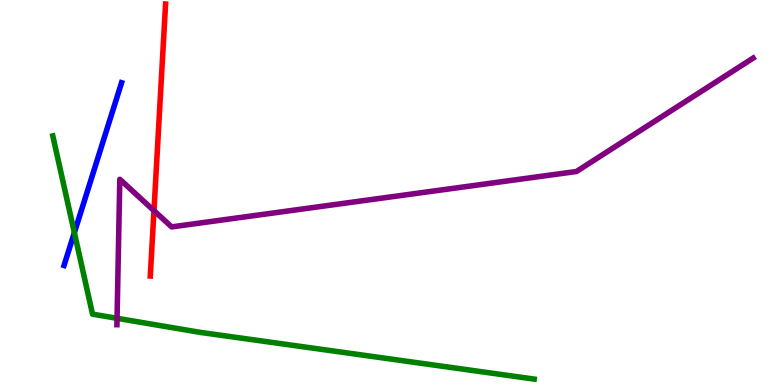[{'lines': ['blue', 'red'], 'intersections': []}, {'lines': ['green', 'red'], 'intersections': []}, {'lines': ['purple', 'red'], 'intersections': [{'x': 1.99, 'y': 4.53}]}, {'lines': ['blue', 'green'], 'intersections': [{'x': 0.96, 'y': 3.96}]}, {'lines': ['blue', 'purple'], 'intersections': []}, {'lines': ['green', 'purple'], 'intersections': [{'x': 1.51, 'y': 1.73}]}]